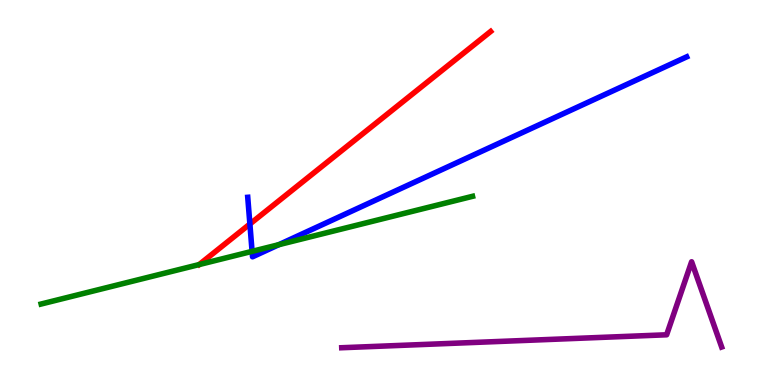[{'lines': ['blue', 'red'], 'intersections': [{'x': 3.22, 'y': 4.18}]}, {'lines': ['green', 'red'], 'intersections': []}, {'lines': ['purple', 'red'], 'intersections': []}, {'lines': ['blue', 'green'], 'intersections': [{'x': 3.25, 'y': 3.47}, {'x': 3.6, 'y': 3.64}]}, {'lines': ['blue', 'purple'], 'intersections': []}, {'lines': ['green', 'purple'], 'intersections': []}]